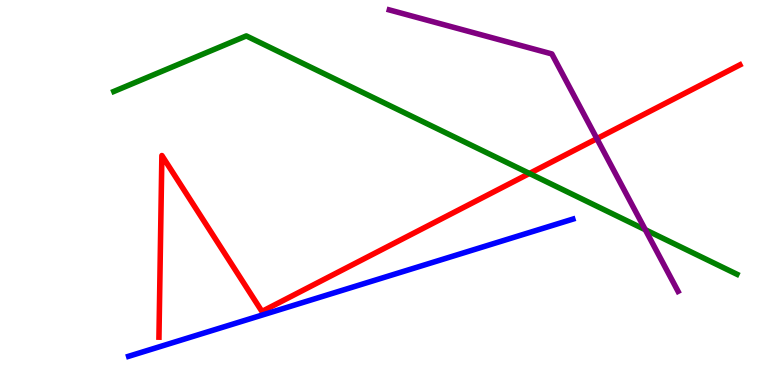[{'lines': ['blue', 'red'], 'intersections': []}, {'lines': ['green', 'red'], 'intersections': [{'x': 6.83, 'y': 5.49}]}, {'lines': ['purple', 'red'], 'intersections': [{'x': 7.7, 'y': 6.4}]}, {'lines': ['blue', 'green'], 'intersections': []}, {'lines': ['blue', 'purple'], 'intersections': []}, {'lines': ['green', 'purple'], 'intersections': [{'x': 8.33, 'y': 4.03}]}]